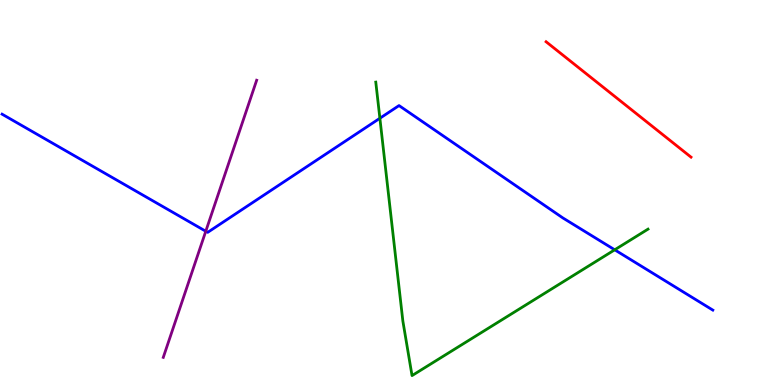[{'lines': ['blue', 'red'], 'intersections': []}, {'lines': ['green', 'red'], 'intersections': []}, {'lines': ['purple', 'red'], 'intersections': []}, {'lines': ['blue', 'green'], 'intersections': [{'x': 4.9, 'y': 6.93}, {'x': 7.93, 'y': 3.51}]}, {'lines': ['blue', 'purple'], 'intersections': [{'x': 2.66, 'y': 3.99}]}, {'lines': ['green', 'purple'], 'intersections': []}]